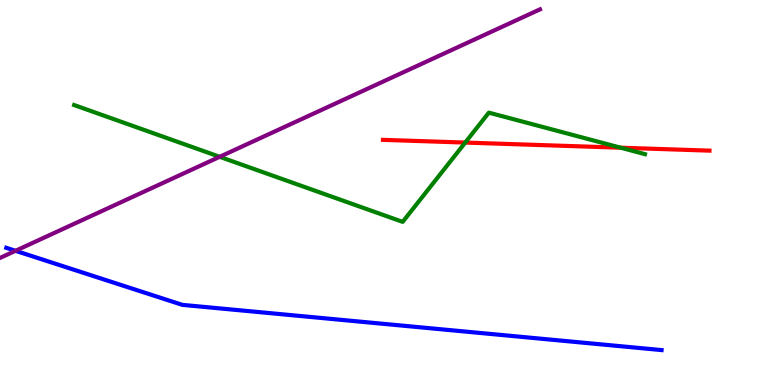[{'lines': ['blue', 'red'], 'intersections': []}, {'lines': ['green', 'red'], 'intersections': [{'x': 6.0, 'y': 6.3}, {'x': 8.01, 'y': 6.16}]}, {'lines': ['purple', 'red'], 'intersections': []}, {'lines': ['blue', 'green'], 'intersections': []}, {'lines': ['blue', 'purple'], 'intersections': [{'x': 0.2, 'y': 3.49}]}, {'lines': ['green', 'purple'], 'intersections': [{'x': 2.83, 'y': 5.93}]}]